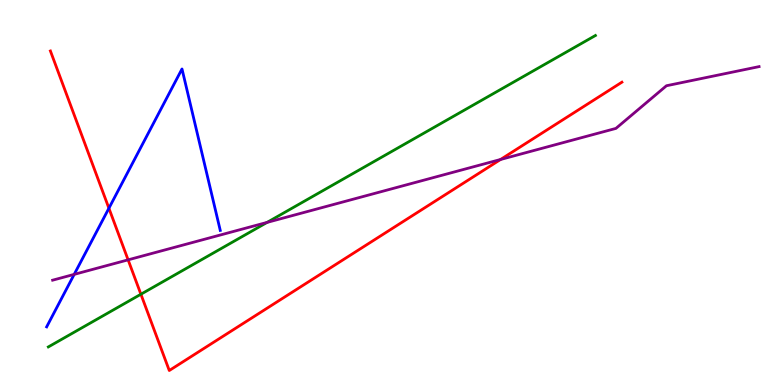[{'lines': ['blue', 'red'], 'intersections': [{'x': 1.41, 'y': 4.59}]}, {'lines': ['green', 'red'], 'intersections': [{'x': 1.82, 'y': 2.36}]}, {'lines': ['purple', 'red'], 'intersections': [{'x': 1.65, 'y': 3.25}, {'x': 6.46, 'y': 5.86}]}, {'lines': ['blue', 'green'], 'intersections': []}, {'lines': ['blue', 'purple'], 'intersections': [{'x': 0.957, 'y': 2.87}]}, {'lines': ['green', 'purple'], 'intersections': [{'x': 3.45, 'y': 4.22}]}]